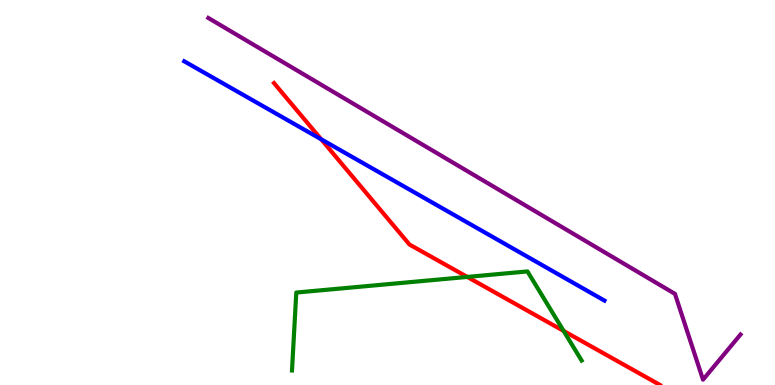[{'lines': ['blue', 'red'], 'intersections': [{'x': 4.14, 'y': 6.38}]}, {'lines': ['green', 'red'], 'intersections': [{'x': 6.03, 'y': 2.81}, {'x': 7.27, 'y': 1.4}]}, {'lines': ['purple', 'red'], 'intersections': []}, {'lines': ['blue', 'green'], 'intersections': []}, {'lines': ['blue', 'purple'], 'intersections': []}, {'lines': ['green', 'purple'], 'intersections': []}]